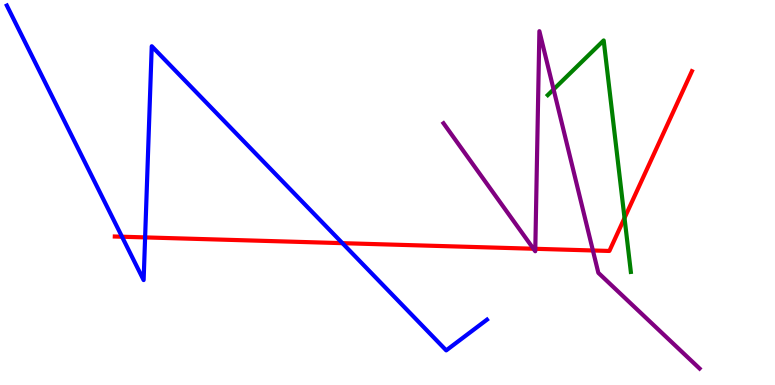[{'lines': ['blue', 'red'], 'intersections': [{'x': 1.57, 'y': 3.85}, {'x': 1.87, 'y': 3.83}, {'x': 4.42, 'y': 3.68}]}, {'lines': ['green', 'red'], 'intersections': [{'x': 8.06, 'y': 4.34}]}, {'lines': ['purple', 'red'], 'intersections': [{'x': 6.88, 'y': 3.54}, {'x': 6.91, 'y': 3.54}, {'x': 7.65, 'y': 3.49}]}, {'lines': ['blue', 'green'], 'intersections': []}, {'lines': ['blue', 'purple'], 'intersections': []}, {'lines': ['green', 'purple'], 'intersections': [{'x': 7.14, 'y': 7.68}]}]